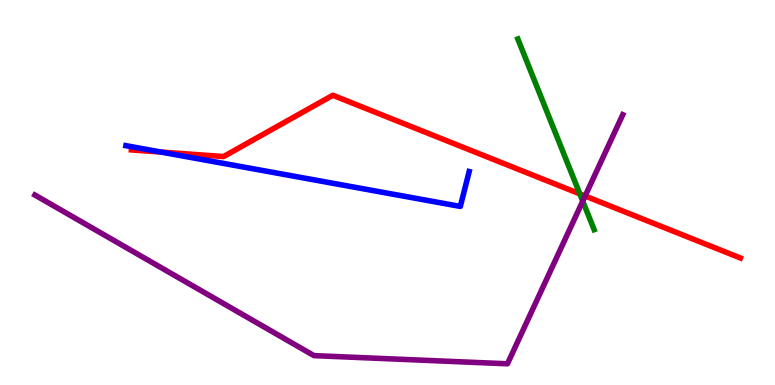[{'lines': ['blue', 'red'], 'intersections': [{'x': 2.08, 'y': 6.05}]}, {'lines': ['green', 'red'], 'intersections': [{'x': 7.48, 'y': 4.96}]}, {'lines': ['purple', 'red'], 'intersections': [{'x': 7.55, 'y': 4.91}]}, {'lines': ['blue', 'green'], 'intersections': []}, {'lines': ['blue', 'purple'], 'intersections': []}, {'lines': ['green', 'purple'], 'intersections': [{'x': 7.52, 'y': 4.77}]}]